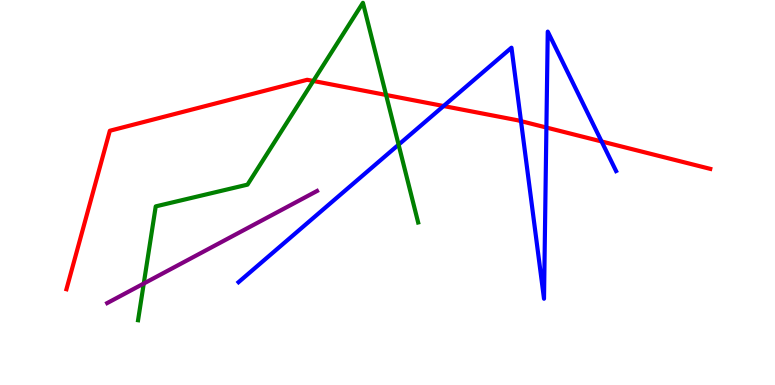[{'lines': ['blue', 'red'], 'intersections': [{'x': 5.72, 'y': 7.25}, {'x': 6.72, 'y': 6.85}, {'x': 7.05, 'y': 6.69}, {'x': 7.76, 'y': 6.33}]}, {'lines': ['green', 'red'], 'intersections': [{'x': 4.04, 'y': 7.9}, {'x': 4.98, 'y': 7.53}]}, {'lines': ['purple', 'red'], 'intersections': []}, {'lines': ['blue', 'green'], 'intersections': [{'x': 5.14, 'y': 6.24}]}, {'lines': ['blue', 'purple'], 'intersections': []}, {'lines': ['green', 'purple'], 'intersections': [{'x': 1.85, 'y': 2.64}]}]